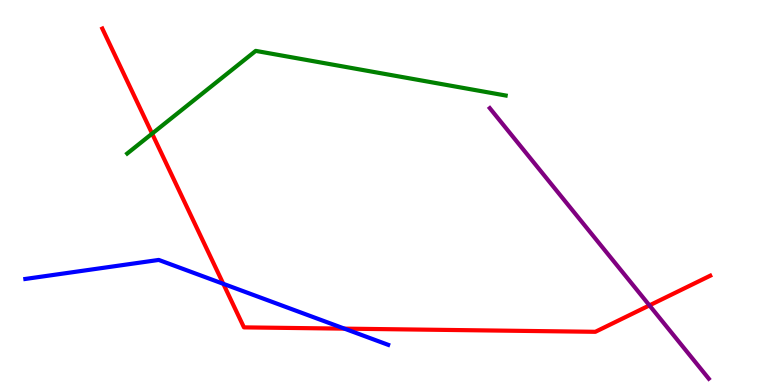[{'lines': ['blue', 'red'], 'intersections': [{'x': 2.88, 'y': 2.63}, {'x': 4.44, 'y': 1.46}]}, {'lines': ['green', 'red'], 'intersections': [{'x': 1.96, 'y': 6.53}]}, {'lines': ['purple', 'red'], 'intersections': [{'x': 8.38, 'y': 2.07}]}, {'lines': ['blue', 'green'], 'intersections': []}, {'lines': ['blue', 'purple'], 'intersections': []}, {'lines': ['green', 'purple'], 'intersections': []}]